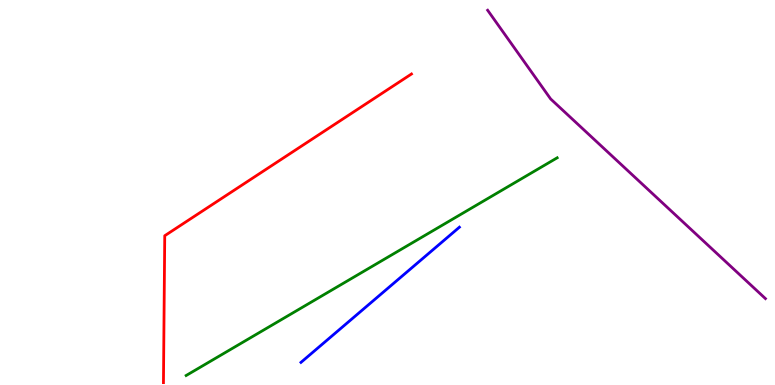[{'lines': ['blue', 'red'], 'intersections': []}, {'lines': ['green', 'red'], 'intersections': []}, {'lines': ['purple', 'red'], 'intersections': []}, {'lines': ['blue', 'green'], 'intersections': []}, {'lines': ['blue', 'purple'], 'intersections': []}, {'lines': ['green', 'purple'], 'intersections': []}]